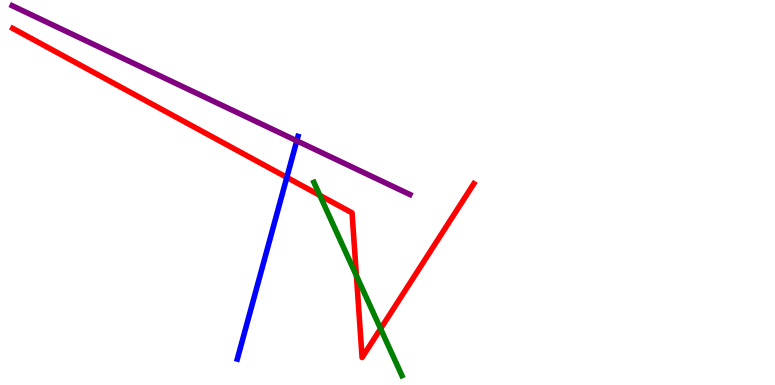[{'lines': ['blue', 'red'], 'intersections': [{'x': 3.7, 'y': 5.39}]}, {'lines': ['green', 'red'], 'intersections': [{'x': 4.13, 'y': 4.93}, {'x': 4.6, 'y': 2.84}, {'x': 4.91, 'y': 1.46}]}, {'lines': ['purple', 'red'], 'intersections': []}, {'lines': ['blue', 'green'], 'intersections': []}, {'lines': ['blue', 'purple'], 'intersections': [{'x': 3.83, 'y': 6.34}]}, {'lines': ['green', 'purple'], 'intersections': []}]